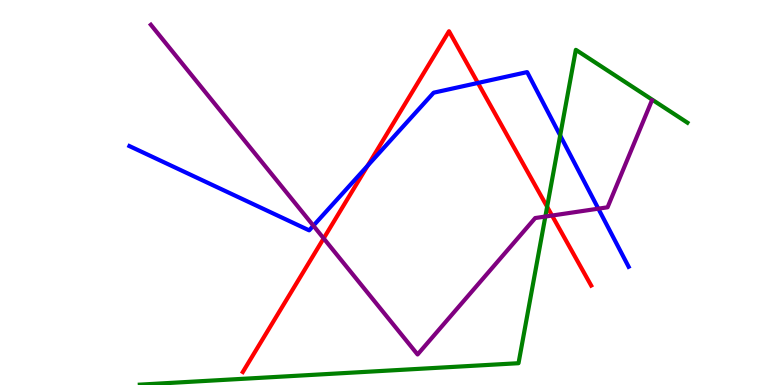[{'lines': ['blue', 'red'], 'intersections': [{'x': 4.74, 'y': 5.7}, {'x': 6.17, 'y': 7.85}]}, {'lines': ['green', 'red'], 'intersections': [{'x': 7.06, 'y': 4.63}]}, {'lines': ['purple', 'red'], 'intersections': [{'x': 4.18, 'y': 3.81}, {'x': 7.12, 'y': 4.4}]}, {'lines': ['blue', 'green'], 'intersections': [{'x': 7.23, 'y': 6.48}]}, {'lines': ['blue', 'purple'], 'intersections': [{'x': 4.04, 'y': 4.14}, {'x': 7.72, 'y': 4.58}]}, {'lines': ['green', 'purple'], 'intersections': [{'x': 7.04, 'y': 4.38}]}]